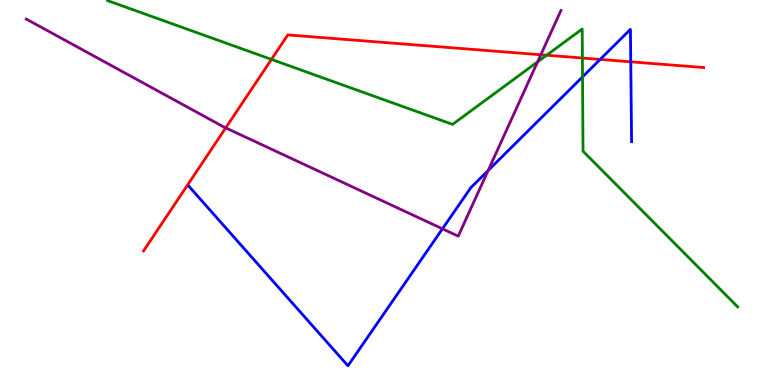[{'lines': ['blue', 'red'], 'intersections': [{'x': 7.74, 'y': 8.46}, {'x': 8.14, 'y': 8.39}]}, {'lines': ['green', 'red'], 'intersections': [{'x': 3.5, 'y': 8.46}, {'x': 7.05, 'y': 8.57}, {'x': 7.51, 'y': 8.49}]}, {'lines': ['purple', 'red'], 'intersections': [{'x': 2.91, 'y': 6.68}, {'x': 6.98, 'y': 8.58}]}, {'lines': ['blue', 'green'], 'intersections': [{'x': 7.52, 'y': 8.0}]}, {'lines': ['blue', 'purple'], 'intersections': [{'x': 5.71, 'y': 4.06}, {'x': 6.3, 'y': 5.57}]}, {'lines': ['green', 'purple'], 'intersections': [{'x': 6.94, 'y': 8.39}]}]